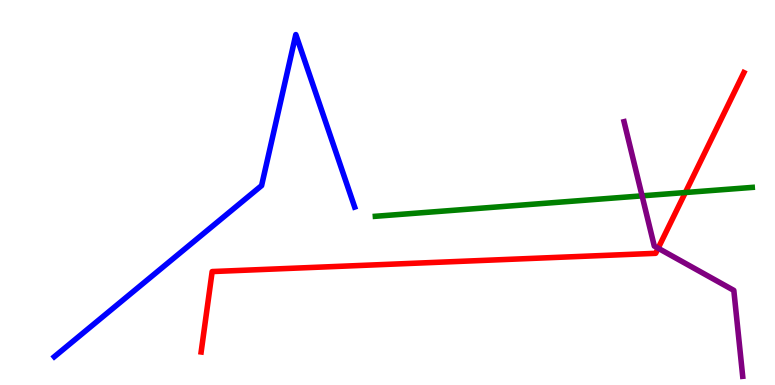[{'lines': ['blue', 'red'], 'intersections': []}, {'lines': ['green', 'red'], 'intersections': [{'x': 8.84, 'y': 5.0}]}, {'lines': ['purple', 'red'], 'intersections': [{'x': 8.49, 'y': 3.55}]}, {'lines': ['blue', 'green'], 'intersections': []}, {'lines': ['blue', 'purple'], 'intersections': []}, {'lines': ['green', 'purple'], 'intersections': [{'x': 8.28, 'y': 4.91}]}]